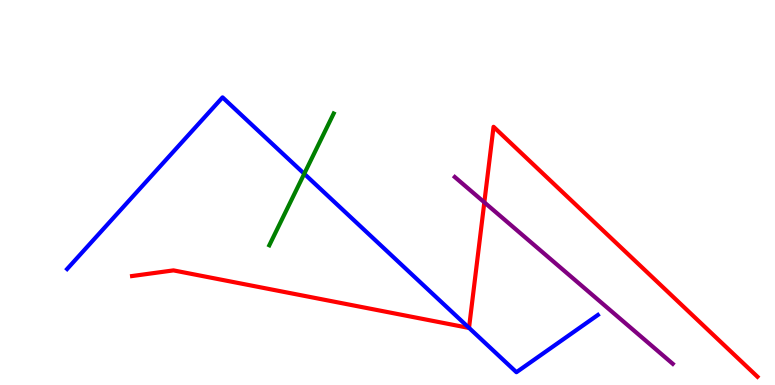[{'lines': ['blue', 'red'], 'intersections': [{'x': 6.05, 'y': 1.48}]}, {'lines': ['green', 'red'], 'intersections': []}, {'lines': ['purple', 'red'], 'intersections': [{'x': 6.25, 'y': 4.74}]}, {'lines': ['blue', 'green'], 'intersections': [{'x': 3.93, 'y': 5.49}]}, {'lines': ['blue', 'purple'], 'intersections': []}, {'lines': ['green', 'purple'], 'intersections': []}]